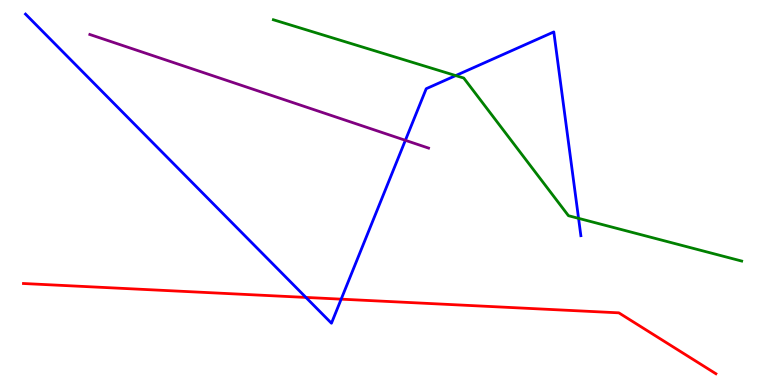[{'lines': ['blue', 'red'], 'intersections': [{'x': 3.95, 'y': 2.27}, {'x': 4.4, 'y': 2.23}]}, {'lines': ['green', 'red'], 'intersections': []}, {'lines': ['purple', 'red'], 'intersections': []}, {'lines': ['blue', 'green'], 'intersections': [{'x': 5.88, 'y': 8.04}, {'x': 7.47, 'y': 4.33}]}, {'lines': ['blue', 'purple'], 'intersections': [{'x': 5.23, 'y': 6.36}]}, {'lines': ['green', 'purple'], 'intersections': []}]